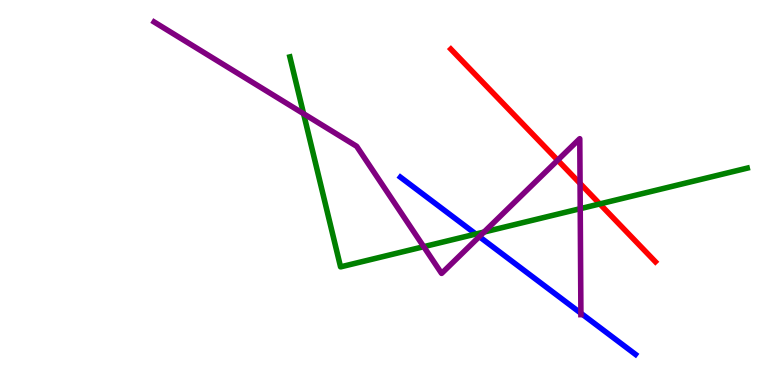[{'lines': ['blue', 'red'], 'intersections': []}, {'lines': ['green', 'red'], 'intersections': [{'x': 7.74, 'y': 4.7}]}, {'lines': ['purple', 'red'], 'intersections': [{'x': 7.2, 'y': 5.84}, {'x': 7.48, 'y': 5.24}]}, {'lines': ['blue', 'green'], 'intersections': [{'x': 6.14, 'y': 3.92}]}, {'lines': ['blue', 'purple'], 'intersections': [{'x': 6.18, 'y': 3.85}, {'x': 7.5, 'y': 1.86}]}, {'lines': ['green', 'purple'], 'intersections': [{'x': 3.92, 'y': 7.05}, {'x': 5.47, 'y': 3.59}, {'x': 6.25, 'y': 3.97}, {'x': 7.49, 'y': 4.58}]}]